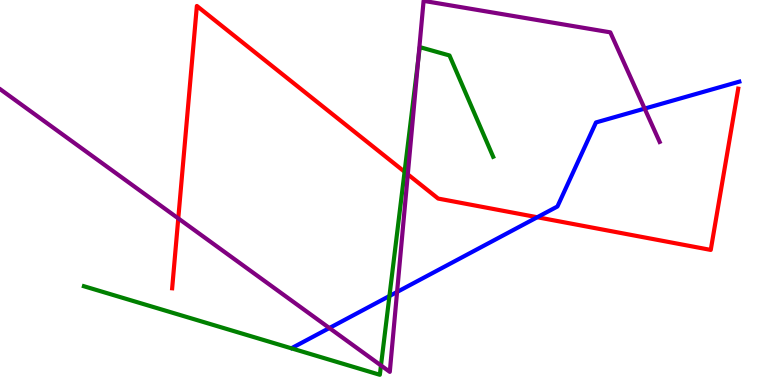[{'lines': ['blue', 'red'], 'intersections': [{'x': 6.93, 'y': 4.36}]}, {'lines': ['green', 'red'], 'intersections': [{'x': 5.22, 'y': 5.54}]}, {'lines': ['purple', 'red'], 'intersections': [{'x': 2.3, 'y': 4.33}, {'x': 5.26, 'y': 5.47}]}, {'lines': ['blue', 'green'], 'intersections': [{'x': 5.03, 'y': 2.31}]}, {'lines': ['blue', 'purple'], 'intersections': [{'x': 4.25, 'y': 1.48}, {'x': 5.12, 'y': 2.42}, {'x': 8.32, 'y': 7.18}]}, {'lines': ['green', 'purple'], 'intersections': [{'x': 4.92, 'y': 0.508}, {'x': 5.4, 'y': 8.46}]}]